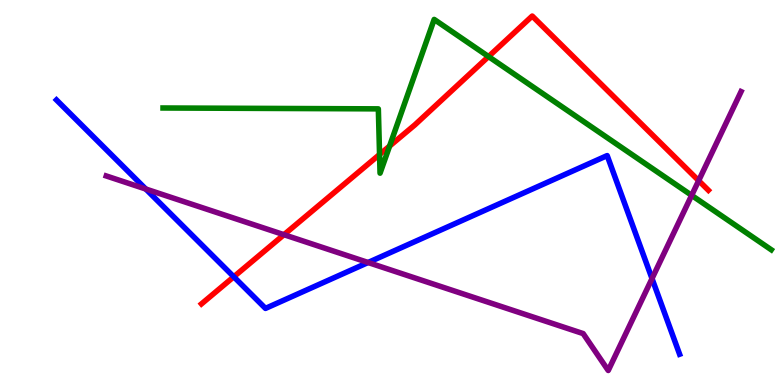[{'lines': ['blue', 'red'], 'intersections': [{'x': 3.02, 'y': 2.81}]}, {'lines': ['green', 'red'], 'intersections': [{'x': 4.9, 'y': 5.99}, {'x': 5.03, 'y': 6.21}, {'x': 6.3, 'y': 8.53}]}, {'lines': ['purple', 'red'], 'intersections': [{'x': 3.66, 'y': 3.9}, {'x': 9.02, 'y': 5.31}]}, {'lines': ['blue', 'green'], 'intersections': []}, {'lines': ['blue', 'purple'], 'intersections': [{'x': 1.88, 'y': 5.09}, {'x': 4.75, 'y': 3.18}, {'x': 8.41, 'y': 2.76}]}, {'lines': ['green', 'purple'], 'intersections': [{'x': 8.92, 'y': 4.93}]}]